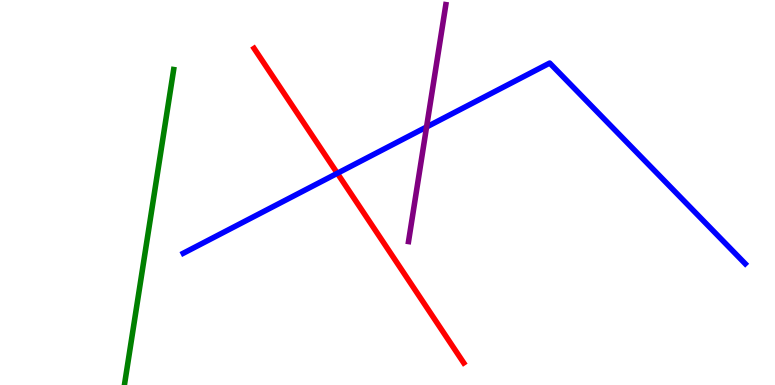[{'lines': ['blue', 'red'], 'intersections': [{'x': 4.35, 'y': 5.5}]}, {'lines': ['green', 'red'], 'intersections': []}, {'lines': ['purple', 'red'], 'intersections': []}, {'lines': ['blue', 'green'], 'intersections': []}, {'lines': ['blue', 'purple'], 'intersections': [{'x': 5.5, 'y': 6.7}]}, {'lines': ['green', 'purple'], 'intersections': []}]